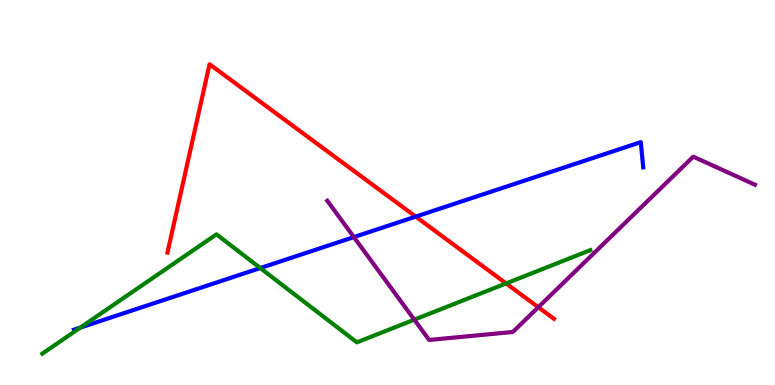[{'lines': ['blue', 'red'], 'intersections': [{'x': 5.36, 'y': 4.37}]}, {'lines': ['green', 'red'], 'intersections': [{'x': 6.53, 'y': 2.64}]}, {'lines': ['purple', 'red'], 'intersections': [{'x': 6.95, 'y': 2.02}]}, {'lines': ['blue', 'green'], 'intersections': [{'x': 1.04, 'y': 1.49}, {'x': 3.36, 'y': 3.04}]}, {'lines': ['blue', 'purple'], 'intersections': [{'x': 4.57, 'y': 3.84}]}, {'lines': ['green', 'purple'], 'intersections': [{'x': 5.35, 'y': 1.7}]}]